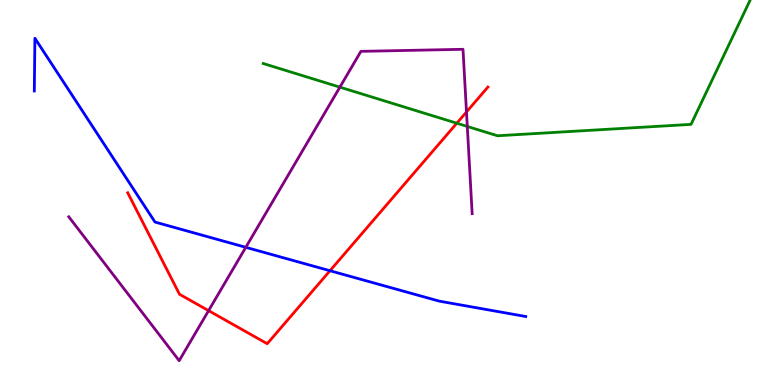[{'lines': ['blue', 'red'], 'intersections': [{'x': 4.26, 'y': 2.97}]}, {'lines': ['green', 'red'], 'intersections': [{'x': 5.89, 'y': 6.8}]}, {'lines': ['purple', 'red'], 'intersections': [{'x': 2.69, 'y': 1.93}, {'x': 6.02, 'y': 7.09}]}, {'lines': ['blue', 'green'], 'intersections': []}, {'lines': ['blue', 'purple'], 'intersections': [{'x': 3.17, 'y': 3.58}]}, {'lines': ['green', 'purple'], 'intersections': [{'x': 4.39, 'y': 7.74}, {'x': 6.03, 'y': 6.72}]}]